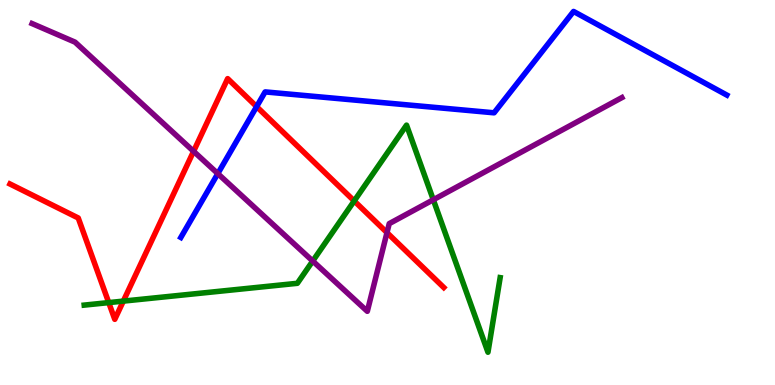[{'lines': ['blue', 'red'], 'intersections': [{'x': 3.31, 'y': 7.23}]}, {'lines': ['green', 'red'], 'intersections': [{'x': 1.4, 'y': 2.14}, {'x': 1.59, 'y': 2.18}, {'x': 4.57, 'y': 4.78}]}, {'lines': ['purple', 'red'], 'intersections': [{'x': 2.5, 'y': 6.07}, {'x': 4.99, 'y': 3.96}]}, {'lines': ['blue', 'green'], 'intersections': []}, {'lines': ['blue', 'purple'], 'intersections': [{'x': 2.81, 'y': 5.49}]}, {'lines': ['green', 'purple'], 'intersections': [{'x': 4.04, 'y': 3.22}, {'x': 5.59, 'y': 4.81}]}]